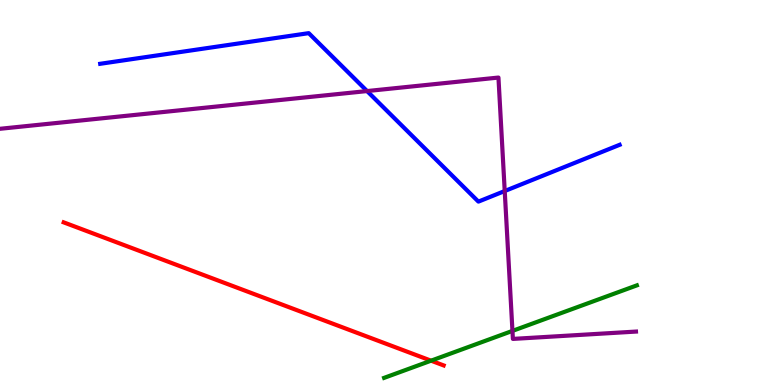[{'lines': ['blue', 'red'], 'intersections': []}, {'lines': ['green', 'red'], 'intersections': [{'x': 5.56, 'y': 0.632}]}, {'lines': ['purple', 'red'], 'intersections': []}, {'lines': ['blue', 'green'], 'intersections': []}, {'lines': ['blue', 'purple'], 'intersections': [{'x': 4.74, 'y': 7.63}, {'x': 6.51, 'y': 5.04}]}, {'lines': ['green', 'purple'], 'intersections': [{'x': 6.61, 'y': 1.41}]}]